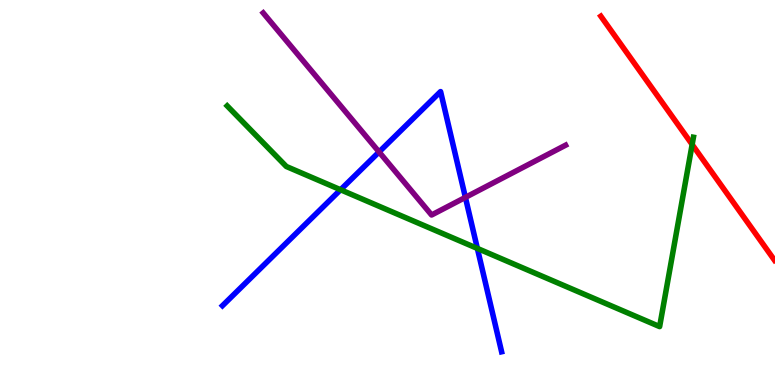[{'lines': ['blue', 'red'], 'intersections': []}, {'lines': ['green', 'red'], 'intersections': [{'x': 8.93, 'y': 6.25}]}, {'lines': ['purple', 'red'], 'intersections': []}, {'lines': ['blue', 'green'], 'intersections': [{'x': 4.39, 'y': 5.07}, {'x': 6.16, 'y': 3.55}]}, {'lines': ['blue', 'purple'], 'intersections': [{'x': 4.89, 'y': 6.05}, {'x': 6.01, 'y': 4.87}]}, {'lines': ['green', 'purple'], 'intersections': []}]